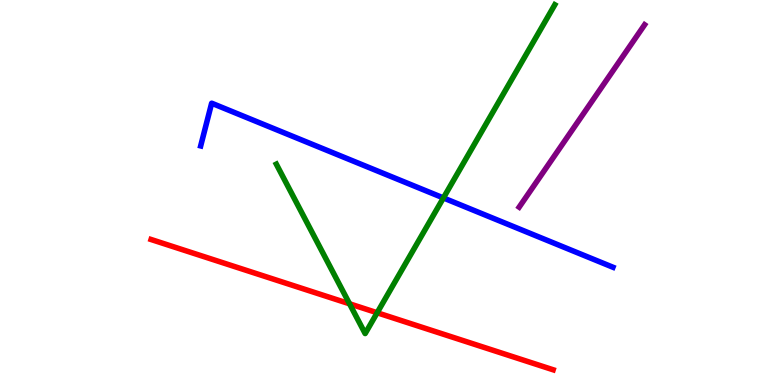[{'lines': ['blue', 'red'], 'intersections': []}, {'lines': ['green', 'red'], 'intersections': [{'x': 4.51, 'y': 2.11}, {'x': 4.87, 'y': 1.88}]}, {'lines': ['purple', 'red'], 'intersections': []}, {'lines': ['blue', 'green'], 'intersections': [{'x': 5.72, 'y': 4.86}]}, {'lines': ['blue', 'purple'], 'intersections': []}, {'lines': ['green', 'purple'], 'intersections': []}]